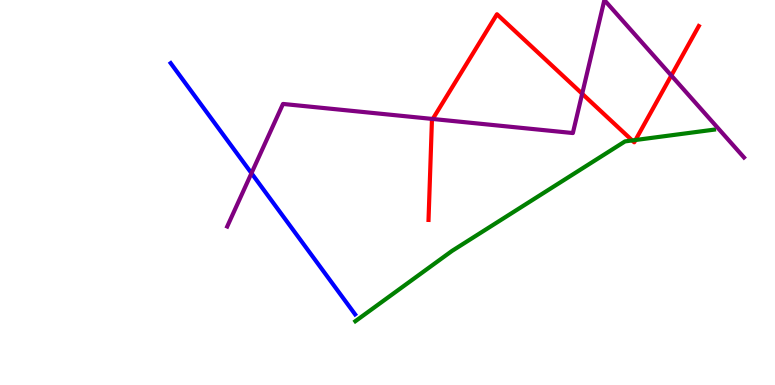[{'lines': ['blue', 'red'], 'intersections': []}, {'lines': ['green', 'red'], 'intersections': [{'x': 8.16, 'y': 6.35}, {'x': 8.2, 'y': 6.36}]}, {'lines': ['purple', 'red'], 'intersections': [{'x': 5.58, 'y': 6.91}, {'x': 7.51, 'y': 7.57}, {'x': 8.66, 'y': 8.04}]}, {'lines': ['blue', 'green'], 'intersections': []}, {'lines': ['blue', 'purple'], 'intersections': [{'x': 3.24, 'y': 5.5}]}, {'lines': ['green', 'purple'], 'intersections': []}]